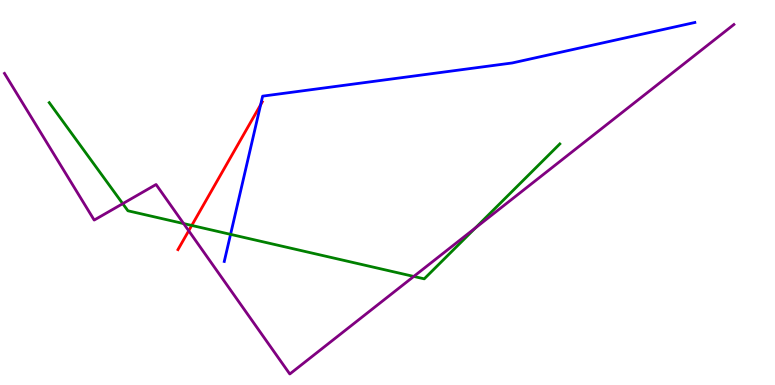[{'lines': ['blue', 'red'], 'intersections': [{'x': 3.36, 'y': 7.28}]}, {'lines': ['green', 'red'], 'intersections': [{'x': 2.47, 'y': 4.14}]}, {'lines': ['purple', 'red'], 'intersections': [{'x': 2.44, 'y': 4.01}]}, {'lines': ['blue', 'green'], 'intersections': [{'x': 2.97, 'y': 3.91}]}, {'lines': ['blue', 'purple'], 'intersections': []}, {'lines': ['green', 'purple'], 'intersections': [{'x': 1.58, 'y': 4.71}, {'x': 2.37, 'y': 4.19}, {'x': 5.34, 'y': 2.82}, {'x': 6.13, 'y': 4.08}]}]